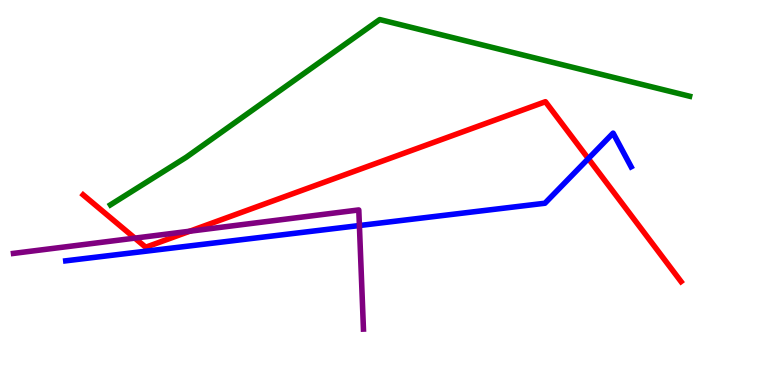[{'lines': ['blue', 'red'], 'intersections': [{'x': 7.59, 'y': 5.88}]}, {'lines': ['green', 'red'], 'intersections': []}, {'lines': ['purple', 'red'], 'intersections': [{'x': 1.74, 'y': 3.81}, {'x': 2.45, 'y': 3.99}]}, {'lines': ['blue', 'green'], 'intersections': []}, {'lines': ['blue', 'purple'], 'intersections': [{'x': 4.64, 'y': 4.14}]}, {'lines': ['green', 'purple'], 'intersections': []}]